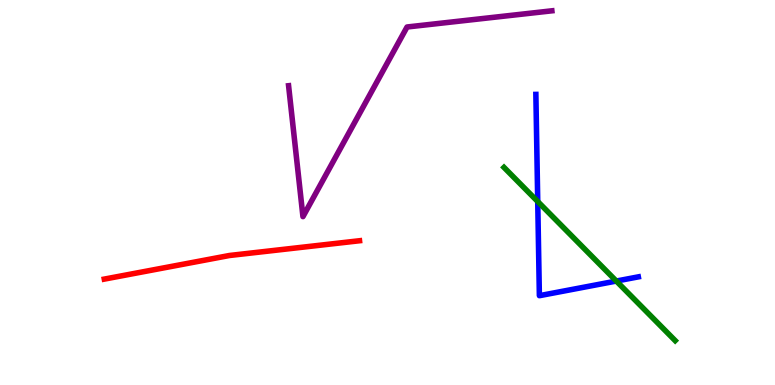[{'lines': ['blue', 'red'], 'intersections': []}, {'lines': ['green', 'red'], 'intersections': []}, {'lines': ['purple', 'red'], 'intersections': []}, {'lines': ['blue', 'green'], 'intersections': [{'x': 6.94, 'y': 4.77}, {'x': 7.95, 'y': 2.7}]}, {'lines': ['blue', 'purple'], 'intersections': []}, {'lines': ['green', 'purple'], 'intersections': []}]